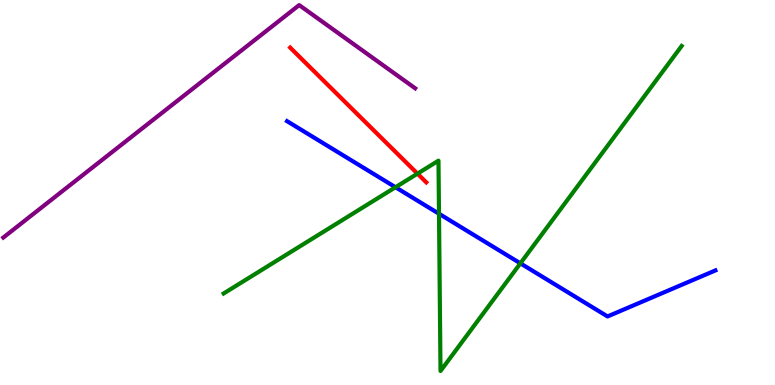[{'lines': ['blue', 'red'], 'intersections': []}, {'lines': ['green', 'red'], 'intersections': [{'x': 5.39, 'y': 5.49}]}, {'lines': ['purple', 'red'], 'intersections': []}, {'lines': ['blue', 'green'], 'intersections': [{'x': 5.1, 'y': 5.14}, {'x': 5.66, 'y': 4.45}, {'x': 6.71, 'y': 3.16}]}, {'lines': ['blue', 'purple'], 'intersections': []}, {'lines': ['green', 'purple'], 'intersections': []}]